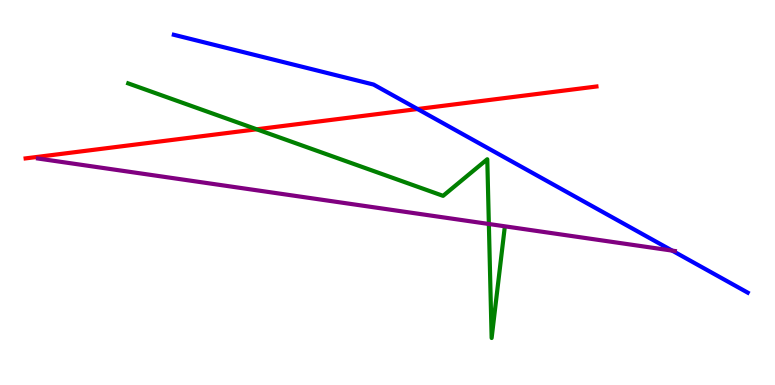[{'lines': ['blue', 'red'], 'intersections': [{'x': 5.39, 'y': 7.17}]}, {'lines': ['green', 'red'], 'intersections': [{'x': 3.31, 'y': 6.64}]}, {'lines': ['purple', 'red'], 'intersections': []}, {'lines': ['blue', 'green'], 'intersections': []}, {'lines': ['blue', 'purple'], 'intersections': [{'x': 8.67, 'y': 3.49}]}, {'lines': ['green', 'purple'], 'intersections': [{'x': 6.31, 'y': 4.18}]}]